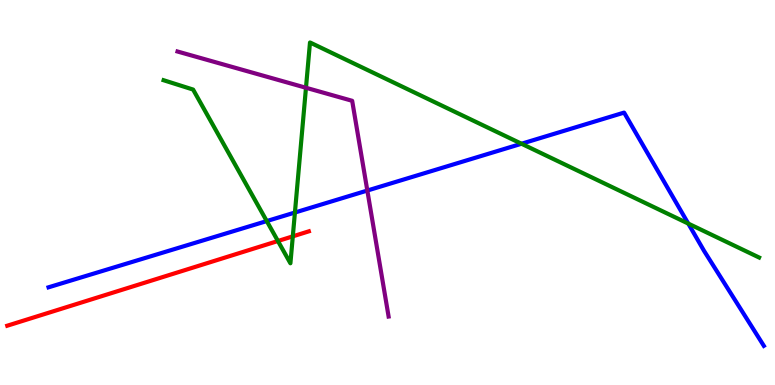[{'lines': ['blue', 'red'], 'intersections': []}, {'lines': ['green', 'red'], 'intersections': [{'x': 3.59, 'y': 3.74}, {'x': 3.78, 'y': 3.86}]}, {'lines': ['purple', 'red'], 'intersections': []}, {'lines': ['blue', 'green'], 'intersections': [{'x': 3.44, 'y': 4.26}, {'x': 3.81, 'y': 4.48}, {'x': 6.73, 'y': 6.27}, {'x': 8.88, 'y': 4.19}]}, {'lines': ['blue', 'purple'], 'intersections': [{'x': 4.74, 'y': 5.05}]}, {'lines': ['green', 'purple'], 'intersections': [{'x': 3.95, 'y': 7.72}]}]